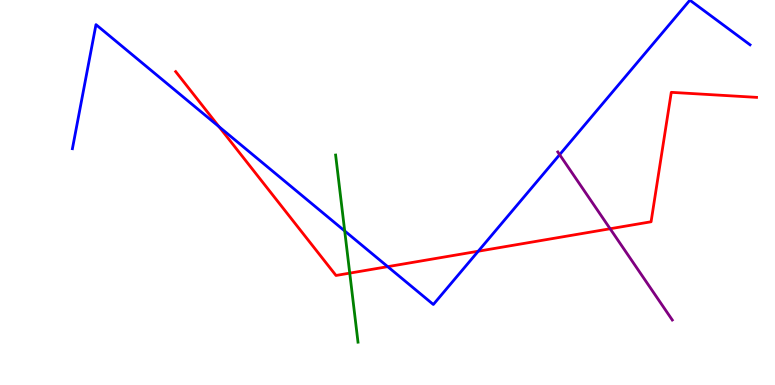[{'lines': ['blue', 'red'], 'intersections': [{'x': 2.83, 'y': 6.71}, {'x': 5.0, 'y': 3.07}, {'x': 6.17, 'y': 3.47}]}, {'lines': ['green', 'red'], 'intersections': [{'x': 4.51, 'y': 2.91}]}, {'lines': ['purple', 'red'], 'intersections': [{'x': 7.87, 'y': 4.06}]}, {'lines': ['blue', 'green'], 'intersections': [{'x': 4.45, 'y': 4.0}]}, {'lines': ['blue', 'purple'], 'intersections': [{'x': 7.22, 'y': 5.98}]}, {'lines': ['green', 'purple'], 'intersections': []}]